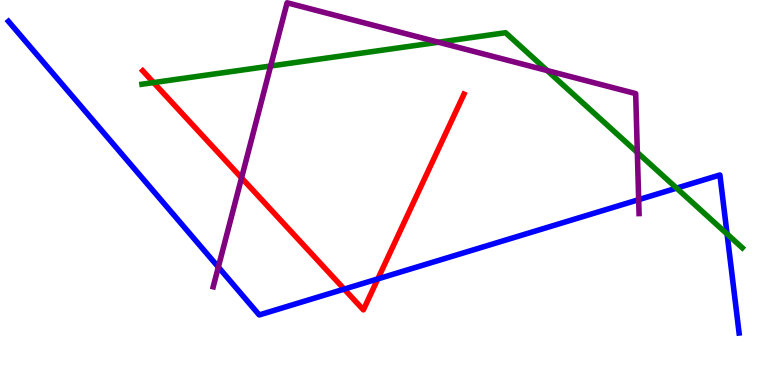[{'lines': ['blue', 'red'], 'intersections': [{'x': 4.44, 'y': 2.49}, {'x': 4.88, 'y': 2.76}]}, {'lines': ['green', 'red'], 'intersections': [{'x': 1.98, 'y': 7.86}]}, {'lines': ['purple', 'red'], 'intersections': [{'x': 3.12, 'y': 5.38}]}, {'lines': ['blue', 'green'], 'intersections': [{'x': 8.73, 'y': 5.11}, {'x': 9.38, 'y': 3.92}]}, {'lines': ['blue', 'purple'], 'intersections': [{'x': 2.82, 'y': 3.06}, {'x': 8.24, 'y': 4.81}]}, {'lines': ['green', 'purple'], 'intersections': [{'x': 3.49, 'y': 8.29}, {'x': 5.66, 'y': 8.9}, {'x': 7.06, 'y': 8.17}, {'x': 8.22, 'y': 6.04}]}]